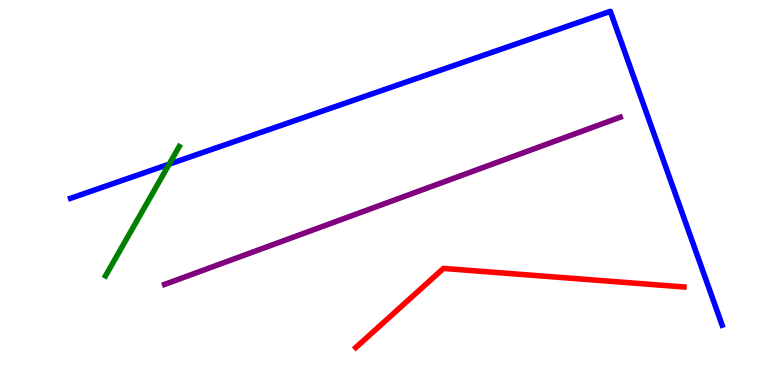[{'lines': ['blue', 'red'], 'intersections': []}, {'lines': ['green', 'red'], 'intersections': []}, {'lines': ['purple', 'red'], 'intersections': []}, {'lines': ['blue', 'green'], 'intersections': [{'x': 2.18, 'y': 5.74}]}, {'lines': ['blue', 'purple'], 'intersections': []}, {'lines': ['green', 'purple'], 'intersections': []}]